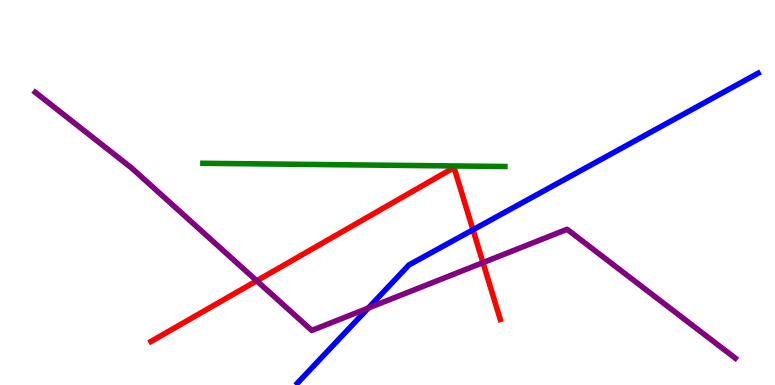[{'lines': ['blue', 'red'], 'intersections': [{'x': 6.1, 'y': 4.03}]}, {'lines': ['green', 'red'], 'intersections': []}, {'lines': ['purple', 'red'], 'intersections': [{'x': 3.31, 'y': 2.71}, {'x': 6.23, 'y': 3.18}]}, {'lines': ['blue', 'green'], 'intersections': []}, {'lines': ['blue', 'purple'], 'intersections': [{'x': 4.75, 'y': 2.0}]}, {'lines': ['green', 'purple'], 'intersections': []}]